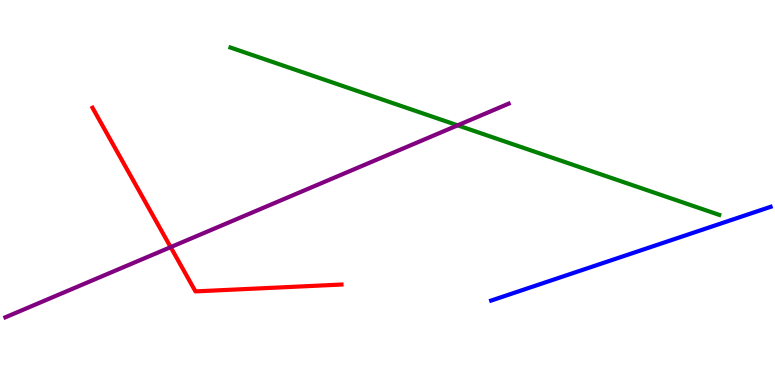[{'lines': ['blue', 'red'], 'intersections': []}, {'lines': ['green', 'red'], 'intersections': []}, {'lines': ['purple', 'red'], 'intersections': [{'x': 2.2, 'y': 3.58}]}, {'lines': ['blue', 'green'], 'intersections': []}, {'lines': ['blue', 'purple'], 'intersections': []}, {'lines': ['green', 'purple'], 'intersections': [{'x': 5.91, 'y': 6.74}]}]